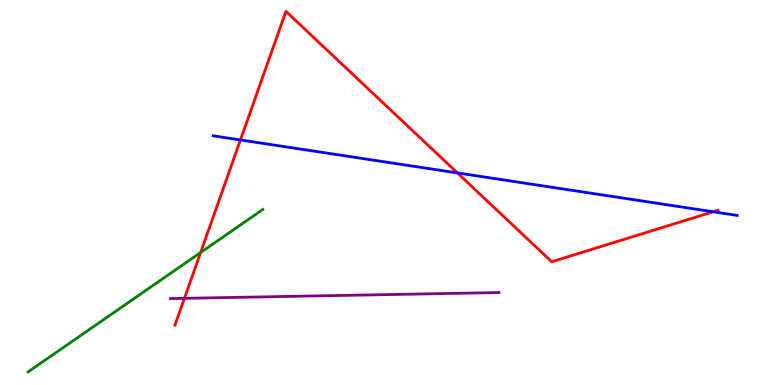[{'lines': ['blue', 'red'], 'intersections': [{'x': 3.1, 'y': 6.36}, {'x': 5.9, 'y': 5.51}, {'x': 9.2, 'y': 4.5}]}, {'lines': ['green', 'red'], 'intersections': [{'x': 2.59, 'y': 3.44}]}, {'lines': ['purple', 'red'], 'intersections': [{'x': 2.38, 'y': 2.25}]}, {'lines': ['blue', 'green'], 'intersections': []}, {'lines': ['blue', 'purple'], 'intersections': []}, {'lines': ['green', 'purple'], 'intersections': []}]